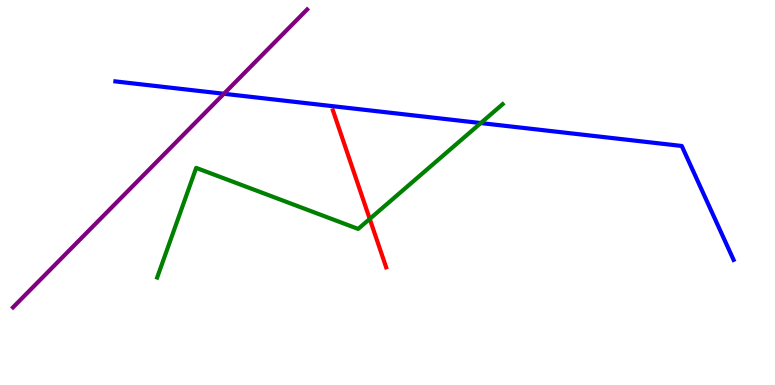[{'lines': ['blue', 'red'], 'intersections': []}, {'lines': ['green', 'red'], 'intersections': [{'x': 4.77, 'y': 4.31}]}, {'lines': ['purple', 'red'], 'intersections': []}, {'lines': ['blue', 'green'], 'intersections': [{'x': 6.2, 'y': 6.8}]}, {'lines': ['blue', 'purple'], 'intersections': [{'x': 2.89, 'y': 7.56}]}, {'lines': ['green', 'purple'], 'intersections': []}]